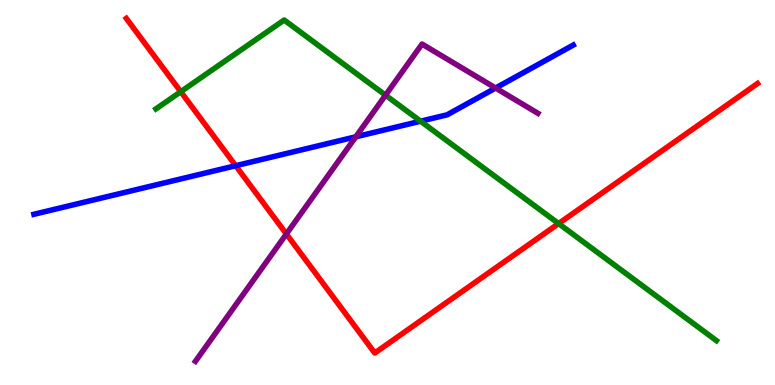[{'lines': ['blue', 'red'], 'intersections': [{'x': 3.04, 'y': 5.7}]}, {'lines': ['green', 'red'], 'intersections': [{'x': 2.33, 'y': 7.62}, {'x': 7.21, 'y': 4.19}]}, {'lines': ['purple', 'red'], 'intersections': [{'x': 3.7, 'y': 3.92}]}, {'lines': ['blue', 'green'], 'intersections': [{'x': 5.43, 'y': 6.85}]}, {'lines': ['blue', 'purple'], 'intersections': [{'x': 4.59, 'y': 6.45}, {'x': 6.39, 'y': 7.71}]}, {'lines': ['green', 'purple'], 'intersections': [{'x': 4.97, 'y': 7.53}]}]